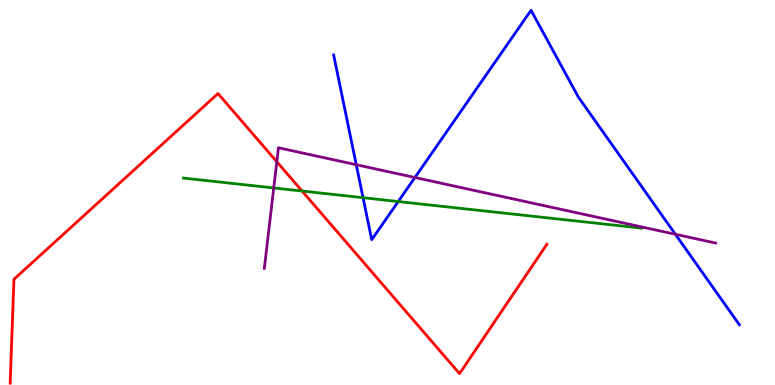[{'lines': ['blue', 'red'], 'intersections': []}, {'lines': ['green', 'red'], 'intersections': [{'x': 3.9, 'y': 5.04}]}, {'lines': ['purple', 'red'], 'intersections': [{'x': 3.57, 'y': 5.8}]}, {'lines': ['blue', 'green'], 'intersections': [{'x': 4.68, 'y': 4.86}, {'x': 5.14, 'y': 4.77}]}, {'lines': ['blue', 'purple'], 'intersections': [{'x': 4.6, 'y': 5.72}, {'x': 5.35, 'y': 5.39}, {'x': 8.71, 'y': 3.91}]}, {'lines': ['green', 'purple'], 'intersections': [{'x': 3.53, 'y': 5.12}]}]